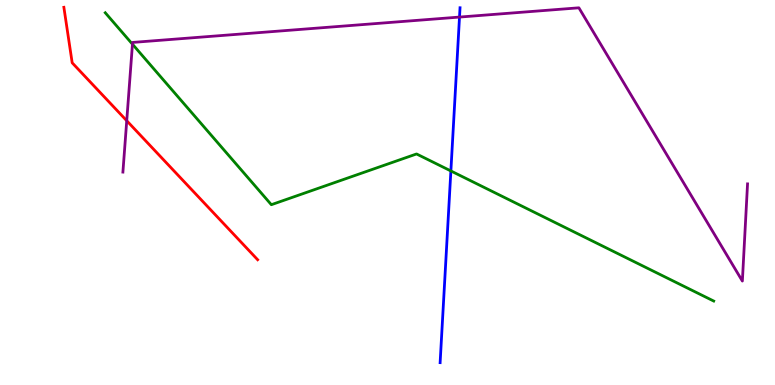[{'lines': ['blue', 'red'], 'intersections': []}, {'lines': ['green', 'red'], 'intersections': []}, {'lines': ['purple', 'red'], 'intersections': [{'x': 1.64, 'y': 6.86}]}, {'lines': ['blue', 'green'], 'intersections': [{'x': 5.82, 'y': 5.56}]}, {'lines': ['blue', 'purple'], 'intersections': [{'x': 5.93, 'y': 9.56}]}, {'lines': ['green', 'purple'], 'intersections': [{'x': 1.71, 'y': 8.85}]}]